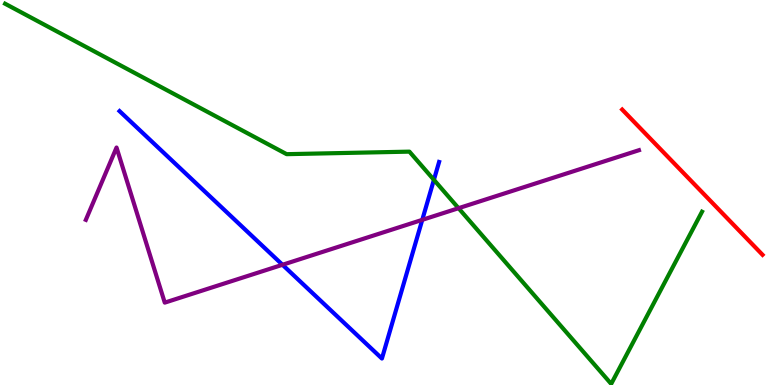[{'lines': ['blue', 'red'], 'intersections': []}, {'lines': ['green', 'red'], 'intersections': []}, {'lines': ['purple', 'red'], 'intersections': []}, {'lines': ['blue', 'green'], 'intersections': [{'x': 5.6, 'y': 5.33}]}, {'lines': ['blue', 'purple'], 'intersections': [{'x': 3.65, 'y': 3.12}, {'x': 5.45, 'y': 4.29}]}, {'lines': ['green', 'purple'], 'intersections': [{'x': 5.92, 'y': 4.59}]}]